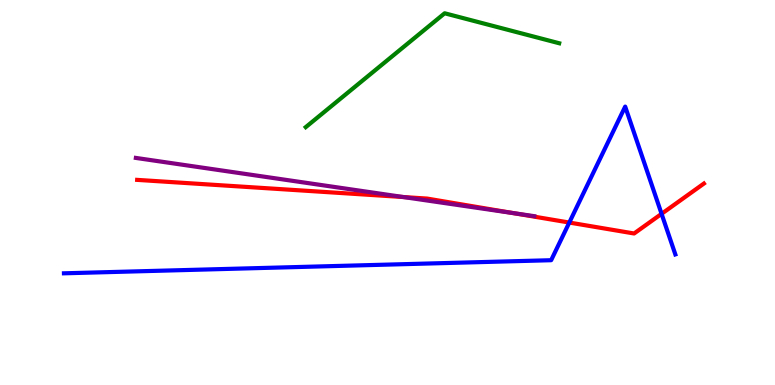[{'lines': ['blue', 'red'], 'intersections': [{'x': 7.35, 'y': 4.22}, {'x': 8.54, 'y': 4.45}]}, {'lines': ['green', 'red'], 'intersections': []}, {'lines': ['purple', 'red'], 'intersections': [{'x': 5.21, 'y': 4.88}, {'x': 6.62, 'y': 4.46}]}, {'lines': ['blue', 'green'], 'intersections': []}, {'lines': ['blue', 'purple'], 'intersections': []}, {'lines': ['green', 'purple'], 'intersections': []}]